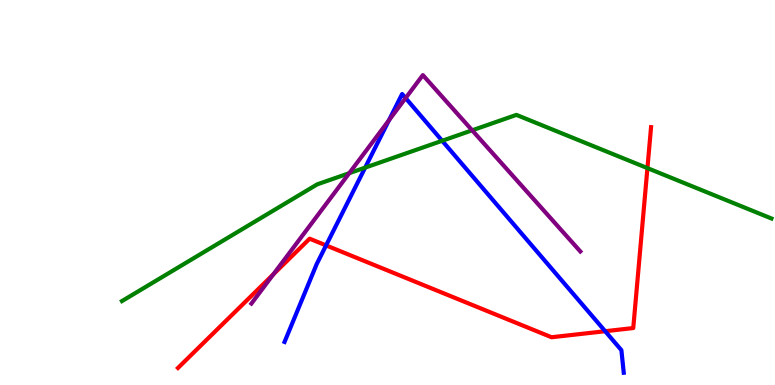[{'lines': ['blue', 'red'], 'intersections': [{'x': 4.21, 'y': 3.63}, {'x': 7.81, 'y': 1.4}]}, {'lines': ['green', 'red'], 'intersections': [{'x': 8.35, 'y': 5.63}]}, {'lines': ['purple', 'red'], 'intersections': [{'x': 3.53, 'y': 2.88}]}, {'lines': ['blue', 'green'], 'intersections': [{'x': 4.71, 'y': 5.65}, {'x': 5.71, 'y': 6.34}]}, {'lines': ['blue', 'purple'], 'intersections': [{'x': 5.02, 'y': 6.87}, {'x': 5.23, 'y': 7.45}]}, {'lines': ['green', 'purple'], 'intersections': [{'x': 4.51, 'y': 5.5}, {'x': 6.09, 'y': 6.62}]}]